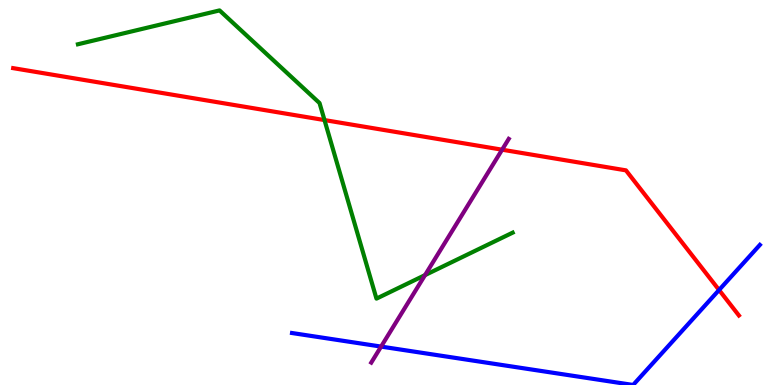[{'lines': ['blue', 'red'], 'intersections': [{'x': 9.28, 'y': 2.47}]}, {'lines': ['green', 'red'], 'intersections': [{'x': 4.19, 'y': 6.88}]}, {'lines': ['purple', 'red'], 'intersections': [{'x': 6.48, 'y': 6.11}]}, {'lines': ['blue', 'green'], 'intersections': []}, {'lines': ['blue', 'purple'], 'intersections': [{'x': 4.92, 'y': 0.998}]}, {'lines': ['green', 'purple'], 'intersections': [{'x': 5.48, 'y': 2.85}]}]